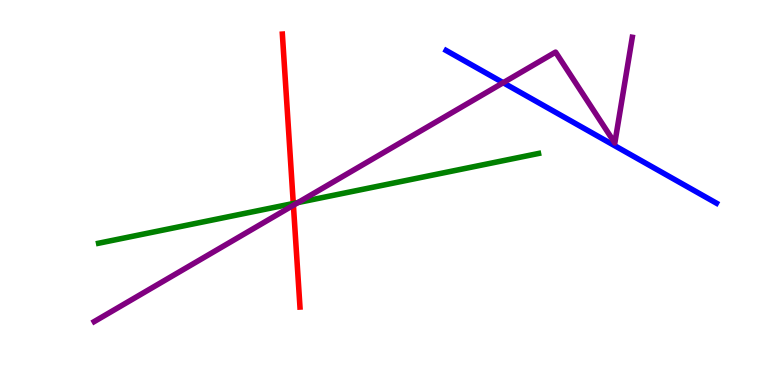[{'lines': ['blue', 'red'], 'intersections': []}, {'lines': ['green', 'red'], 'intersections': [{'x': 3.78, 'y': 4.71}]}, {'lines': ['purple', 'red'], 'intersections': [{'x': 3.79, 'y': 4.67}]}, {'lines': ['blue', 'green'], 'intersections': []}, {'lines': ['blue', 'purple'], 'intersections': [{'x': 6.49, 'y': 7.85}]}, {'lines': ['green', 'purple'], 'intersections': [{'x': 3.85, 'y': 4.74}]}]